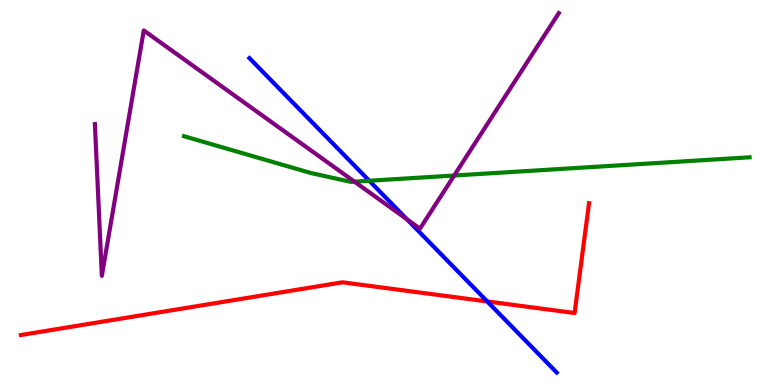[{'lines': ['blue', 'red'], 'intersections': [{'x': 6.29, 'y': 2.17}]}, {'lines': ['green', 'red'], 'intersections': []}, {'lines': ['purple', 'red'], 'intersections': []}, {'lines': ['blue', 'green'], 'intersections': [{'x': 4.76, 'y': 5.31}]}, {'lines': ['blue', 'purple'], 'intersections': [{'x': 5.25, 'y': 4.3}]}, {'lines': ['green', 'purple'], 'intersections': [{'x': 4.57, 'y': 5.28}, {'x': 5.86, 'y': 5.44}]}]